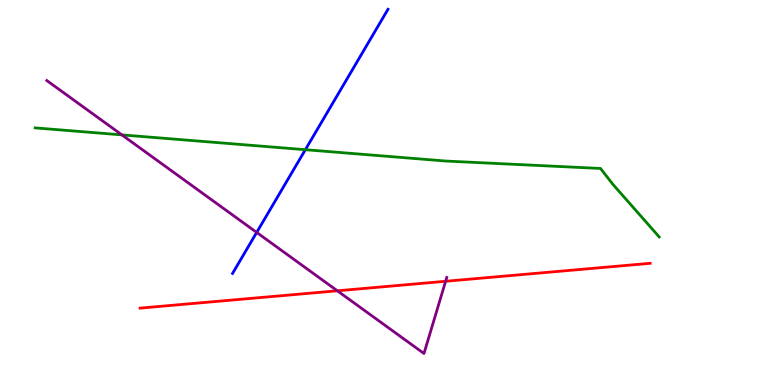[{'lines': ['blue', 'red'], 'intersections': []}, {'lines': ['green', 'red'], 'intersections': []}, {'lines': ['purple', 'red'], 'intersections': [{'x': 4.35, 'y': 2.45}, {'x': 5.75, 'y': 2.69}]}, {'lines': ['blue', 'green'], 'intersections': [{'x': 3.94, 'y': 6.11}]}, {'lines': ['blue', 'purple'], 'intersections': [{'x': 3.31, 'y': 3.96}]}, {'lines': ['green', 'purple'], 'intersections': [{'x': 1.57, 'y': 6.5}]}]